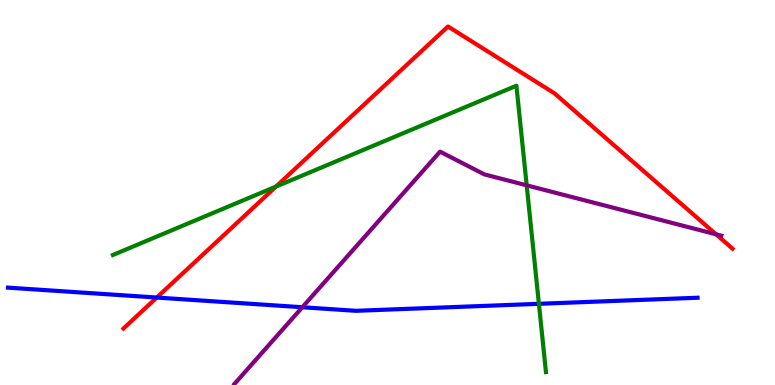[{'lines': ['blue', 'red'], 'intersections': [{'x': 2.02, 'y': 2.27}]}, {'lines': ['green', 'red'], 'intersections': [{'x': 3.56, 'y': 5.15}]}, {'lines': ['purple', 'red'], 'intersections': [{'x': 9.24, 'y': 3.91}]}, {'lines': ['blue', 'green'], 'intersections': [{'x': 6.95, 'y': 2.11}]}, {'lines': ['blue', 'purple'], 'intersections': [{'x': 3.9, 'y': 2.02}]}, {'lines': ['green', 'purple'], 'intersections': [{'x': 6.8, 'y': 5.19}]}]